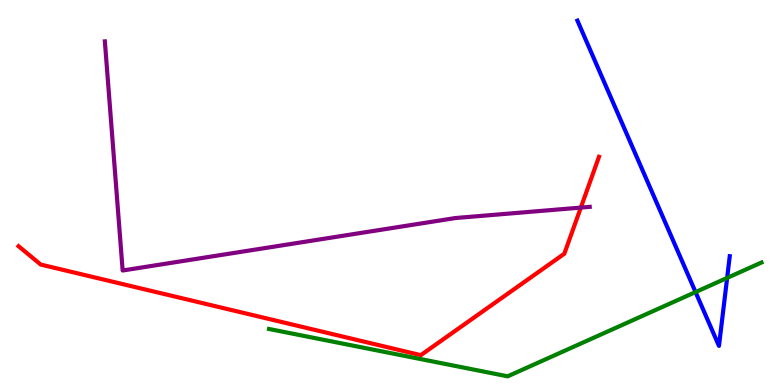[{'lines': ['blue', 'red'], 'intersections': []}, {'lines': ['green', 'red'], 'intersections': []}, {'lines': ['purple', 'red'], 'intersections': [{'x': 7.49, 'y': 4.61}]}, {'lines': ['blue', 'green'], 'intersections': [{'x': 8.97, 'y': 2.41}, {'x': 9.38, 'y': 2.78}]}, {'lines': ['blue', 'purple'], 'intersections': []}, {'lines': ['green', 'purple'], 'intersections': []}]